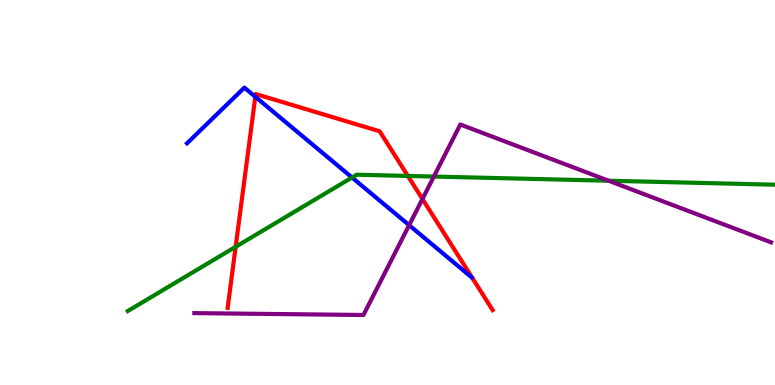[{'lines': ['blue', 'red'], 'intersections': [{'x': 3.29, 'y': 7.49}]}, {'lines': ['green', 'red'], 'intersections': [{'x': 3.04, 'y': 3.59}, {'x': 5.26, 'y': 5.43}]}, {'lines': ['purple', 'red'], 'intersections': [{'x': 5.45, 'y': 4.83}]}, {'lines': ['blue', 'green'], 'intersections': [{'x': 4.54, 'y': 5.39}]}, {'lines': ['blue', 'purple'], 'intersections': [{'x': 5.28, 'y': 4.15}]}, {'lines': ['green', 'purple'], 'intersections': [{'x': 5.6, 'y': 5.41}, {'x': 7.85, 'y': 5.31}]}]